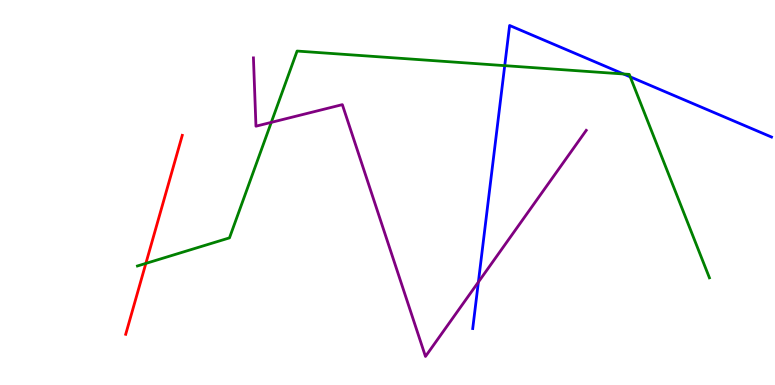[{'lines': ['blue', 'red'], 'intersections': []}, {'lines': ['green', 'red'], 'intersections': [{'x': 1.88, 'y': 3.16}]}, {'lines': ['purple', 'red'], 'intersections': []}, {'lines': ['blue', 'green'], 'intersections': [{'x': 6.51, 'y': 8.29}, {'x': 8.05, 'y': 8.08}, {'x': 8.13, 'y': 8.0}]}, {'lines': ['blue', 'purple'], 'intersections': [{'x': 6.17, 'y': 2.67}]}, {'lines': ['green', 'purple'], 'intersections': [{'x': 3.5, 'y': 6.82}]}]